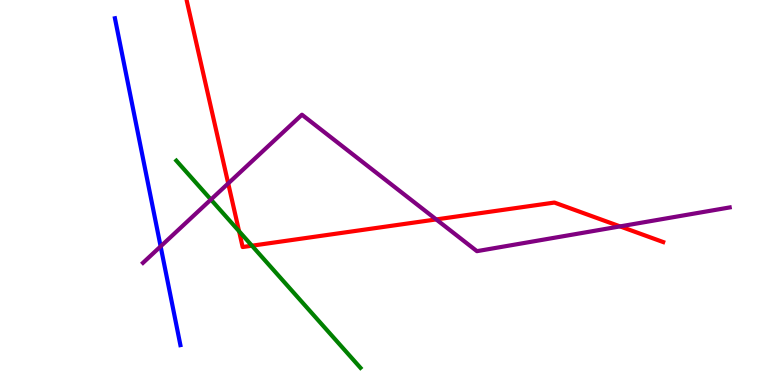[{'lines': ['blue', 'red'], 'intersections': []}, {'lines': ['green', 'red'], 'intersections': [{'x': 3.08, 'y': 3.99}, {'x': 3.25, 'y': 3.62}]}, {'lines': ['purple', 'red'], 'intersections': [{'x': 2.94, 'y': 5.24}, {'x': 5.63, 'y': 4.3}, {'x': 8.0, 'y': 4.12}]}, {'lines': ['blue', 'green'], 'intersections': []}, {'lines': ['blue', 'purple'], 'intersections': [{'x': 2.07, 'y': 3.6}]}, {'lines': ['green', 'purple'], 'intersections': [{'x': 2.72, 'y': 4.82}]}]